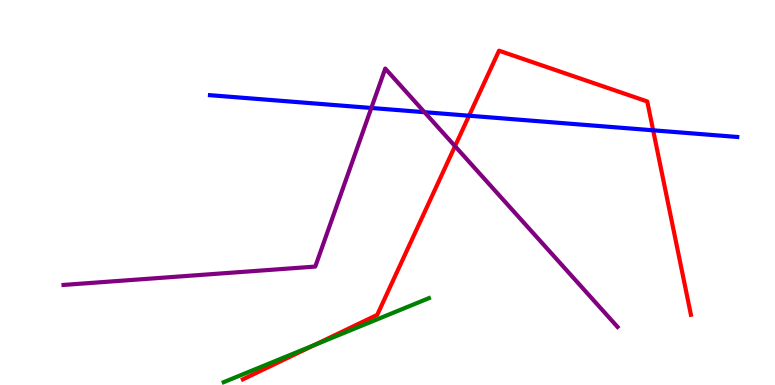[{'lines': ['blue', 'red'], 'intersections': [{'x': 6.05, 'y': 6.99}, {'x': 8.43, 'y': 6.62}]}, {'lines': ['green', 'red'], 'intersections': [{'x': 4.06, 'y': 1.04}]}, {'lines': ['purple', 'red'], 'intersections': [{'x': 5.87, 'y': 6.2}]}, {'lines': ['blue', 'green'], 'intersections': []}, {'lines': ['blue', 'purple'], 'intersections': [{'x': 4.79, 'y': 7.2}, {'x': 5.48, 'y': 7.09}]}, {'lines': ['green', 'purple'], 'intersections': []}]